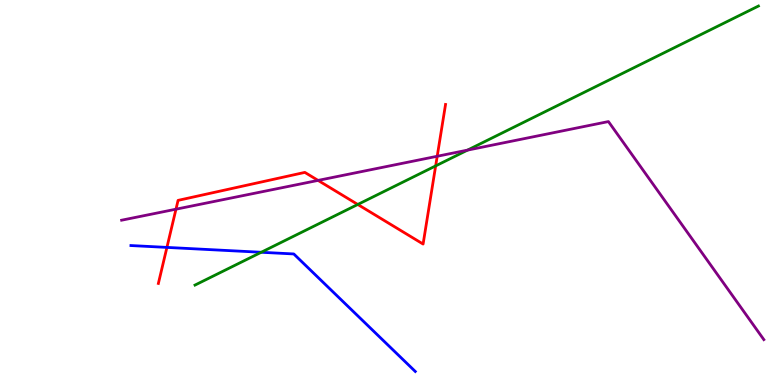[{'lines': ['blue', 'red'], 'intersections': [{'x': 2.15, 'y': 3.57}]}, {'lines': ['green', 'red'], 'intersections': [{'x': 4.62, 'y': 4.69}, {'x': 5.62, 'y': 5.69}]}, {'lines': ['purple', 'red'], 'intersections': [{'x': 2.27, 'y': 4.57}, {'x': 4.1, 'y': 5.31}, {'x': 5.64, 'y': 5.94}]}, {'lines': ['blue', 'green'], 'intersections': [{'x': 3.37, 'y': 3.45}]}, {'lines': ['blue', 'purple'], 'intersections': []}, {'lines': ['green', 'purple'], 'intersections': [{'x': 6.03, 'y': 6.1}]}]